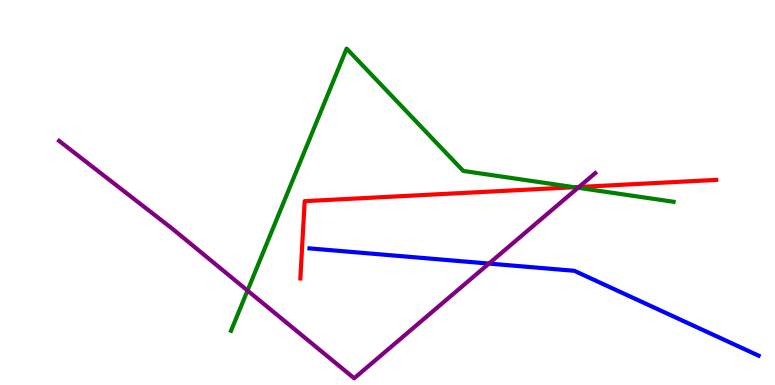[{'lines': ['blue', 'red'], 'intersections': []}, {'lines': ['green', 'red'], 'intersections': [{'x': 7.41, 'y': 5.14}]}, {'lines': ['purple', 'red'], 'intersections': [{'x': 7.47, 'y': 5.14}]}, {'lines': ['blue', 'green'], 'intersections': []}, {'lines': ['blue', 'purple'], 'intersections': [{'x': 6.31, 'y': 3.15}]}, {'lines': ['green', 'purple'], 'intersections': [{'x': 3.19, 'y': 2.45}, {'x': 7.46, 'y': 5.12}]}]